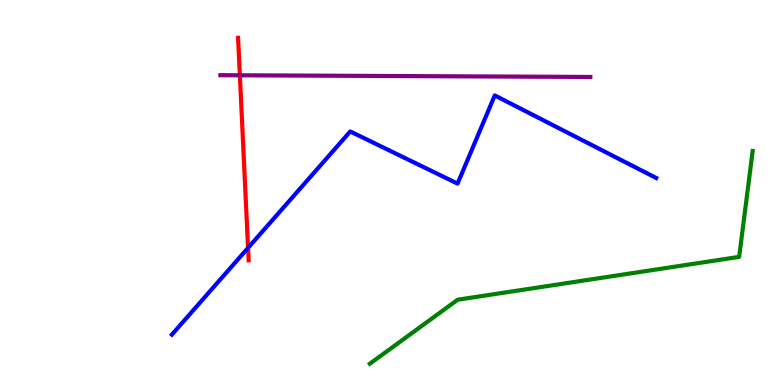[{'lines': ['blue', 'red'], 'intersections': [{'x': 3.2, 'y': 3.56}]}, {'lines': ['green', 'red'], 'intersections': []}, {'lines': ['purple', 'red'], 'intersections': [{'x': 3.1, 'y': 8.04}]}, {'lines': ['blue', 'green'], 'intersections': []}, {'lines': ['blue', 'purple'], 'intersections': []}, {'lines': ['green', 'purple'], 'intersections': []}]